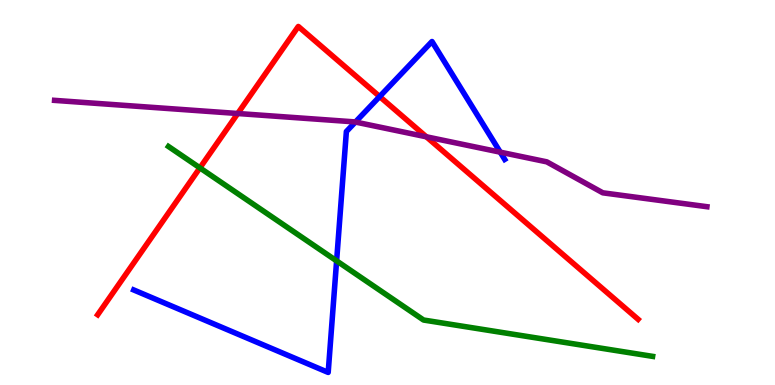[{'lines': ['blue', 'red'], 'intersections': [{'x': 4.9, 'y': 7.49}]}, {'lines': ['green', 'red'], 'intersections': [{'x': 2.58, 'y': 5.64}]}, {'lines': ['purple', 'red'], 'intersections': [{'x': 3.07, 'y': 7.05}, {'x': 5.5, 'y': 6.45}]}, {'lines': ['blue', 'green'], 'intersections': [{'x': 4.34, 'y': 3.22}]}, {'lines': ['blue', 'purple'], 'intersections': [{'x': 4.59, 'y': 6.83}, {'x': 6.45, 'y': 6.05}]}, {'lines': ['green', 'purple'], 'intersections': []}]